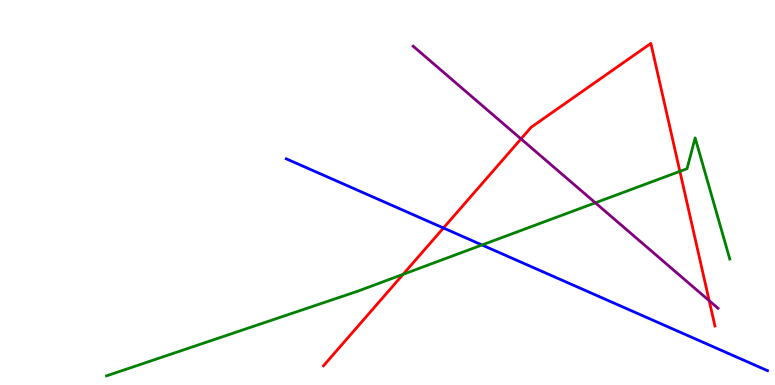[{'lines': ['blue', 'red'], 'intersections': [{'x': 5.72, 'y': 4.08}]}, {'lines': ['green', 'red'], 'intersections': [{'x': 5.2, 'y': 2.87}, {'x': 8.77, 'y': 5.55}]}, {'lines': ['purple', 'red'], 'intersections': [{'x': 6.72, 'y': 6.39}, {'x': 9.15, 'y': 2.19}]}, {'lines': ['blue', 'green'], 'intersections': [{'x': 6.22, 'y': 3.64}]}, {'lines': ['blue', 'purple'], 'intersections': []}, {'lines': ['green', 'purple'], 'intersections': [{'x': 7.68, 'y': 4.73}]}]